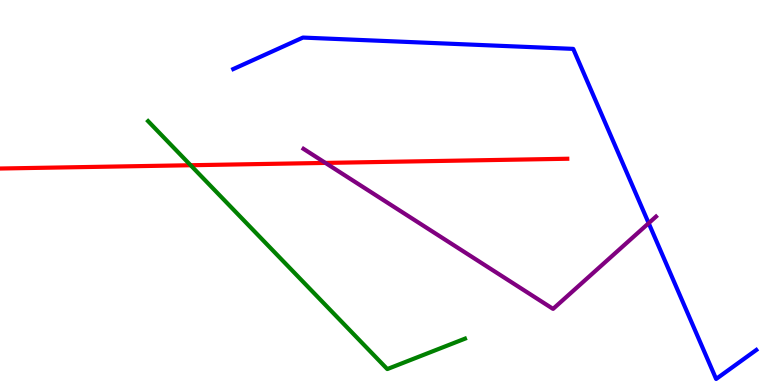[{'lines': ['blue', 'red'], 'intersections': []}, {'lines': ['green', 'red'], 'intersections': [{'x': 2.46, 'y': 5.71}]}, {'lines': ['purple', 'red'], 'intersections': [{'x': 4.2, 'y': 5.77}]}, {'lines': ['blue', 'green'], 'intersections': []}, {'lines': ['blue', 'purple'], 'intersections': [{'x': 8.37, 'y': 4.2}]}, {'lines': ['green', 'purple'], 'intersections': []}]